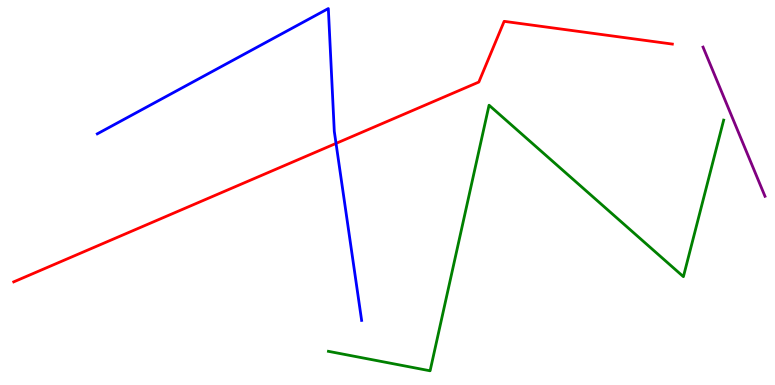[{'lines': ['blue', 'red'], 'intersections': [{'x': 4.34, 'y': 6.28}]}, {'lines': ['green', 'red'], 'intersections': []}, {'lines': ['purple', 'red'], 'intersections': []}, {'lines': ['blue', 'green'], 'intersections': []}, {'lines': ['blue', 'purple'], 'intersections': []}, {'lines': ['green', 'purple'], 'intersections': []}]